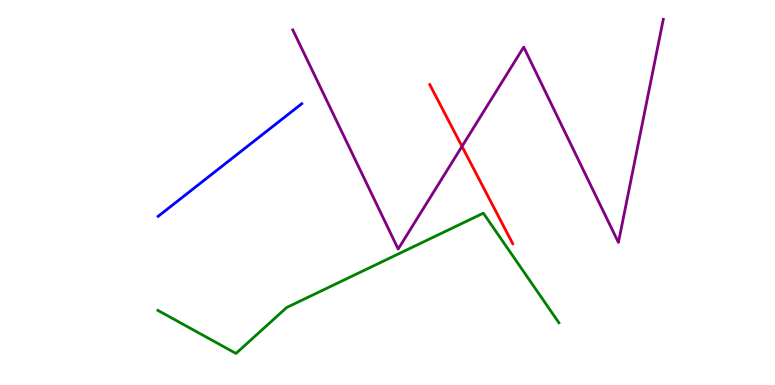[{'lines': ['blue', 'red'], 'intersections': []}, {'lines': ['green', 'red'], 'intersections': []}, {'lines': ['purple', 'red'], 'intersections': [{'x': 5.96, 'y': 6.2}]}, {'lines': ['blue', 'green'], 'intersections': []}, {'lines': ['blue', 'purple'], 'intersections': []}, {'lines': ['green', 'purple'], 'intersections': []}]